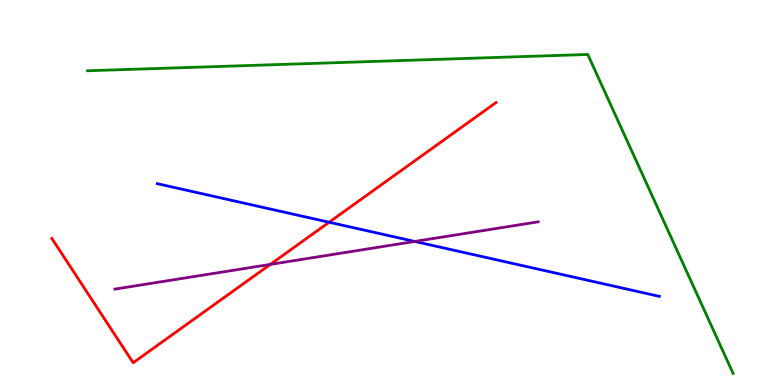[{'lines': ['blue', 'red'], 'intersections': [{'x': 4.25, 'y': 4.23}]}, {'lines': ['green', 'red'], 'intersections': []}, {'lines': ['purple', 'red'], 'intersections': [{'x': 3.49, 'y': 3.13}]}, {'lines': ['blue', 'green'], 'intersections': []}, {'lines': ['blue', 'purple'], 'intersections': [{'x': 5.35, 'y': 3.73}]}, {'lines': ['green', 'purple'], 'intersections': []}]